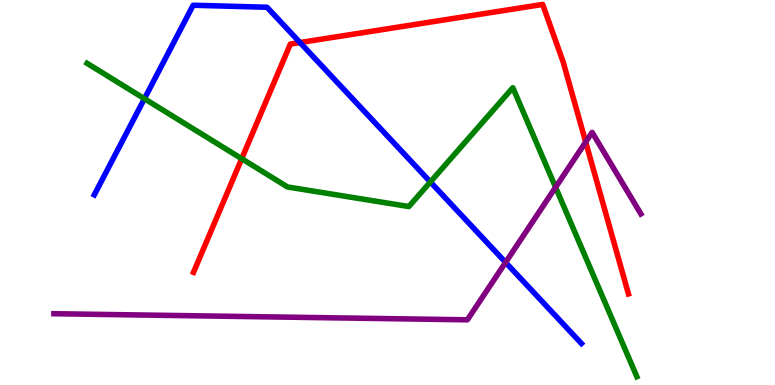[{'lines': ['blue', 'red'], 'intersections': [{'x': 3.87, 'y': 8.9}]}, {'lines': ['green', 'red'], 'intersections': [{'x': 3.12, 'y': 5.88}]}, {'lines': ['purple', 'red'], 'intersections': [{'x': 7.56, 'y': 6.31}]}, {'lines': ['blue', 'green'], 'intersections': [{'x': 1.86, 'y': 7.44}, {'x': 5.55, 'y': 5.27}]}, {'lines': ['blue', 'purple'], 'intersections': [{'x': 6.52, 'y': 3.18}]}, {'lines': ['green', 'purple'], 'intersections': [{'x': 7.17, 'y': 5.14}]}]